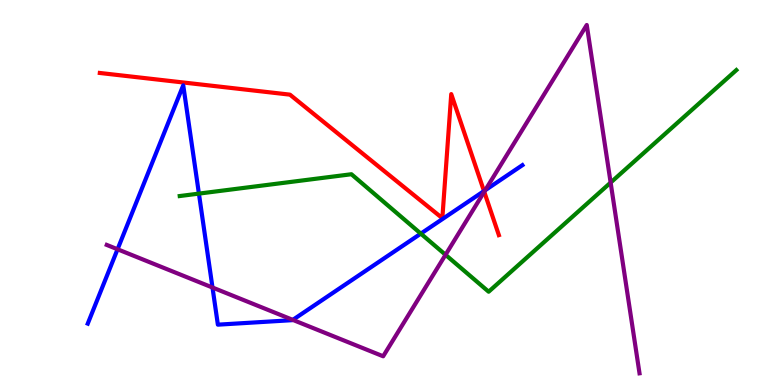[{'lines': ['blue', 'red'], 'intersections': [{'x': 6.24, 'y': 5.04}]}, {'lines': ['green', 'red'], 'intersections': []}, {'lines': ['purple', 'red'], 'intersections': [{'x': 6.25, 'y': 5.02}]}, {'lines': ['blue', 'green'], 'intersections': [{'x': 2.57, 'y': 4.97}, {'x': 5.43, 'y': 3.93}]}, {'lines': ['blue', 'purple'], 'intersections': [{'x': 1.52, 'y': 3.53}, {'x': 2.74, 'y': 2.53}, {'x': 3.78, 'y': 1.69}, {'x': 6.26, 'y': 5.06}]}, {'lines': ['green', 'purple'], 'intersections': [{'x': 5.75, 'y': 3.38}, {'x': 7.88, 'y': 5.26}]}]